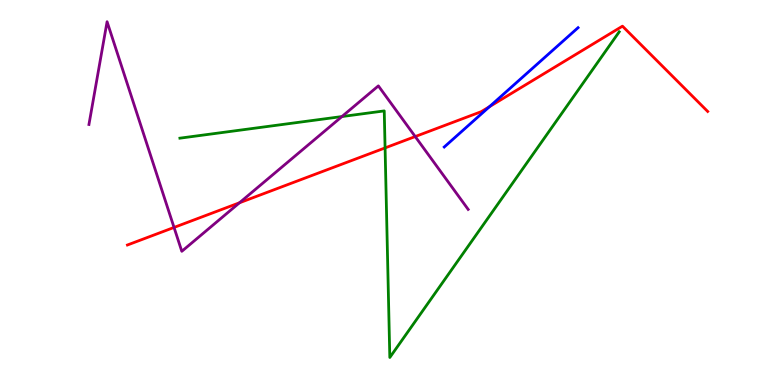[{'lines': ['blue', 'red'], 'intersections': [{'x': 6.32, 'y': 7.23}]}, {'lines': ['green', 'red'], 'intersections': [{'x': 4.97, 'y': 6.16}]}, {'lines': ['purple', 'red'], 'intersections': [{'x': 2.25, 'y': 4.09}, {'x': 3.09, 'y': 4.73}, {'x': 5.36, 'y': 6.45}]}, {'lines': ['blue', 'green'], 'intersections': []}, {'lines': ['blue', 'purple'], 'intersections': []}, {'lines': ['green', 'purple'], 'intersections': [{'x': 4.41, 'y': 6.97}]}]